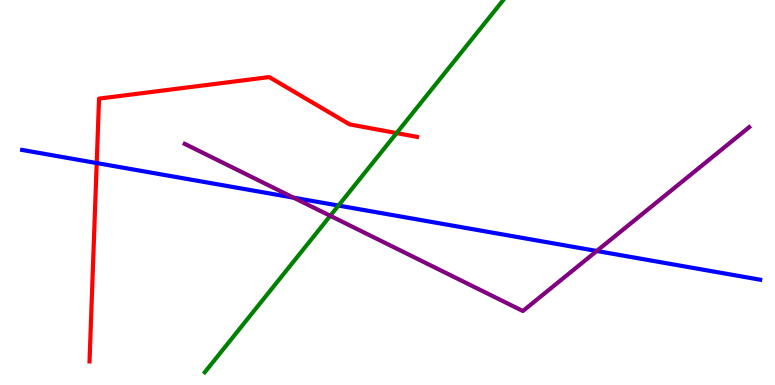[{'lines': ['blue', 'red'], 'intersections': [{'x': 1.25, 'y': 5.76}]}, {'lines': ['green', 'red'], 'intersections': [{'x': 5.12, 'y': 6.54}]}, {'lines': ['purple', 'red'], 'intersections': []}, {'lines': ['blue', 'green'], 'intersections': [{'x': 4.37, 'y': 4.66}]}, {'lines': ['blue', 'purple'], 'intersections': [{'x': 3.79, 'y': 4.87}, {'x': 7.7, 'y': 3.48}]}, {'lines': ['green', 'purple'], 'intersections': [{'x': 4.26, 'y': 4.39}]}]